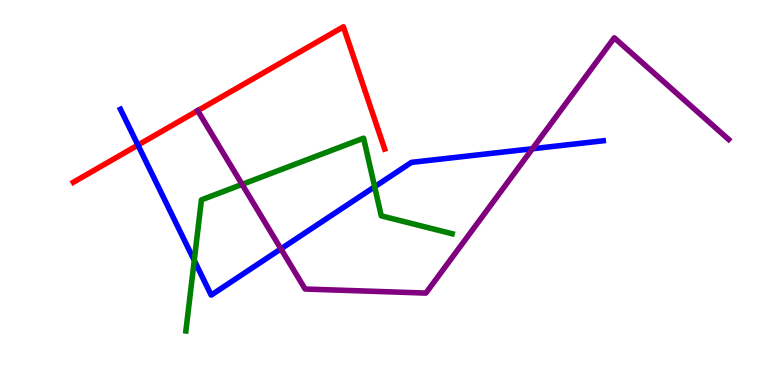[{'lines': ['blue', 'red'], 'intersections': [{'x': 1.78, 'y': 6.23}]}, {'lines': ['green', 'red'], 'intersections': []}, {'lines': ['purple', 'red'], 'intersections': [{'x': 2.55, 'y': 7.13}]}, {'lines': ['blue', 'green'], 'intersections': [{'x': 2.51, 'y': 3.24}, {'x': 4.83, 'y': 5.15}]}, {'lines': ['blue', 'purple'], 'intersections': [{'x': 3.62, 'y': 3.54}, {'x': 6.87, 'y': 6.14}]}, {'lines': ['green', 'purple'], 'intersections': [{'x': 3.12, 'y': 5.21}]}]